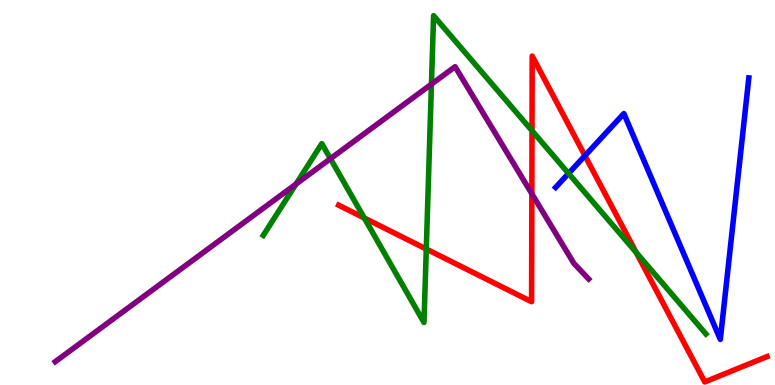[{'lines': ['blue', 'red'], 'intersections': [{'x': 7.55, 'y': 5.96}]}, {'lines': ['green', 'red'], 'intersections': [{'x': 4.7, 'y': 4.34}, {'x': 5.5, 'y': 3.53}, {'x': 6.86, 'y': 6.6}, {'x': 8.21, 'y': 3.44}]}, {'lines': ['purple', 'red'], 'intersections': [{'x': 6.86, 'y': 4.97}]}, {'lines': ['blue', 'green'], 'intersections': [{'x': 7.34, 'y': 5.5}]}, {'lines': ['blue', 'purple'], 'intersections': []}, {'lines': ['green', 'purple'], 'intersections': [{'x': 3.82, 'y': 5.22}, {'x': 4.26, 'y': 5.88}, {'x': 5.57, 'y': 7.81}]}]